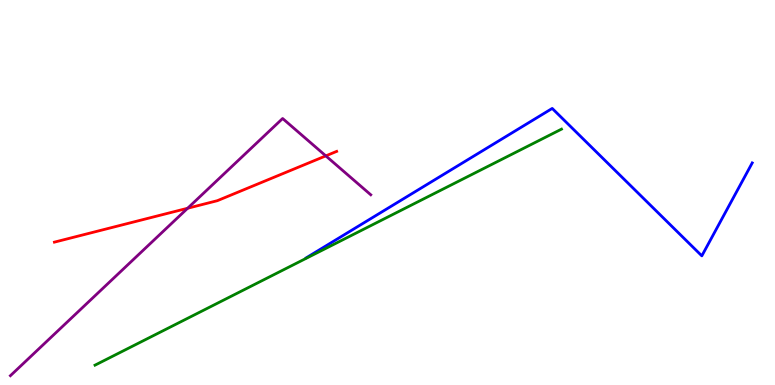[{'lines': ['blue', 'red'], 'intersections': []}, {'lines': ['green', 'red'], 'intersections': []}, {'lines': ['purple', 'red'], 'intersections': [{'x': 2.42, 'y': 4.59}, {'x': 4.2, 'y': 5.95}]}, {'lines': ['blue', 'green'], 'intersections': []}, {'lines': ['blue', 'purple'], 'intersections': []}, {'lines': ['green', 'purple'], 'intersections': []}]